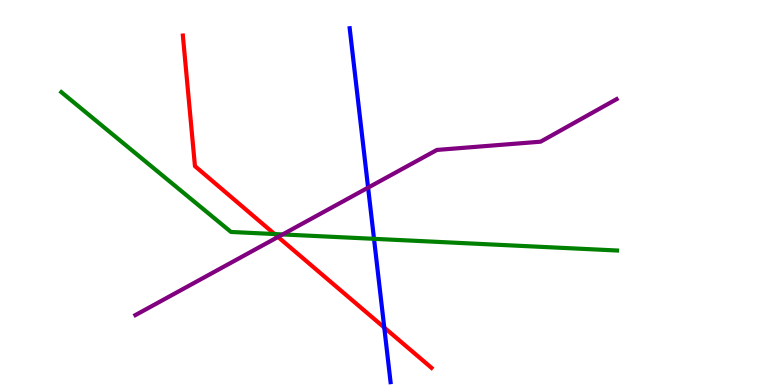[{'lines': ['blue', 'red'], 'intersections': [{'x': 4.96, 'y': 1.49}]}, {'lines': ['green', 'red'], 'intersections': [{'x': 3.54, 'y': 3.92}]}, {'lines': ['purple', 'red'], 'intersections': [{'x': 3.59, 'y': 3.85}]}, {'lines': ['blue', 'green'], 'intersections': [{'x': 4.83, 'y': 3.8}]}, {'lines': ['blue', 'purple'], 'intersections': [{'x': 4.75, 'y': 5.13}]}, {'lines': ['green', 'purple'], 'intersections': [{'x': 3.65, 'y': 3.91}]}]